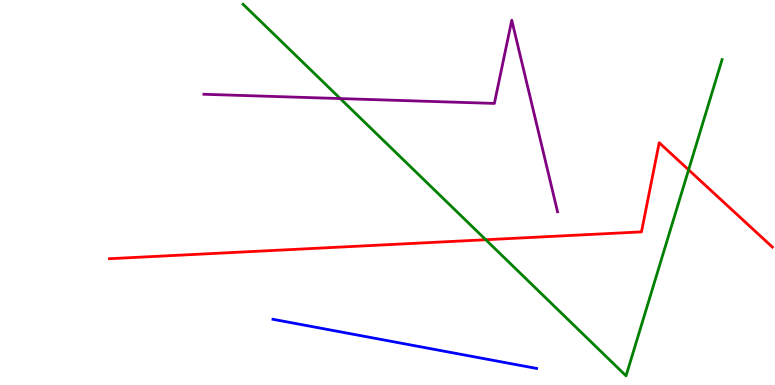[{'lines': ['blue', 'red'], 'intersections': []}, {'lines': ['green', 'red'], 'intersections': [{'x': 6.27, 'y': 3.77}, {'x': 8.89, 'y': 5.59}]}, {'lines': ['purple', 'red'], 'intersections': []}, {'lines': ['blue', 'green'], 'intersections': []}, {'lines': ['blue', 'purple'], 'intersections': []}, {'lines': ['green', 'purple'], 'intersections': [{'x': 4.39, 'y': 7.44}]}]